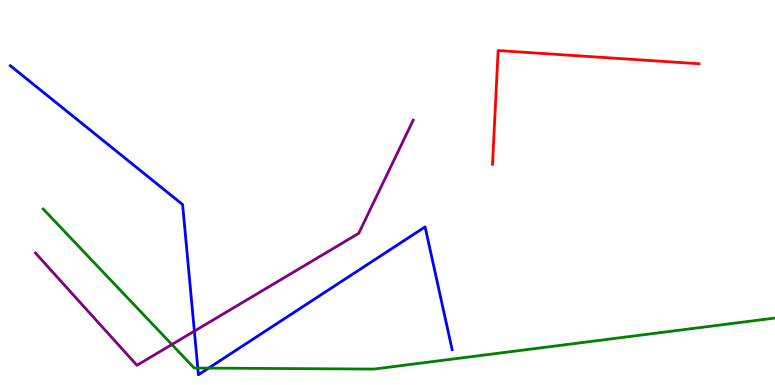[{'lines': ['blue', 'red'], 'intersections': []}, {'lines': ['green', 'red'], 'intersections': []}, {'lines': ['purple', 'red'], 'intersections': []}, {'lines': ['blue', 'green'], 'intersections': [{'x': 2.55, 'y': 0.441}, {'x': 2.69, 'y': 0.439}]}, {'lines': ['blue', 'purple'], 'intersections': [{'x': 2.51, 'y': 1.4}]}, {'lines': ['green', 'purple'], 'intersections': [{'x': 2.22, 'y': 1.05}]}]